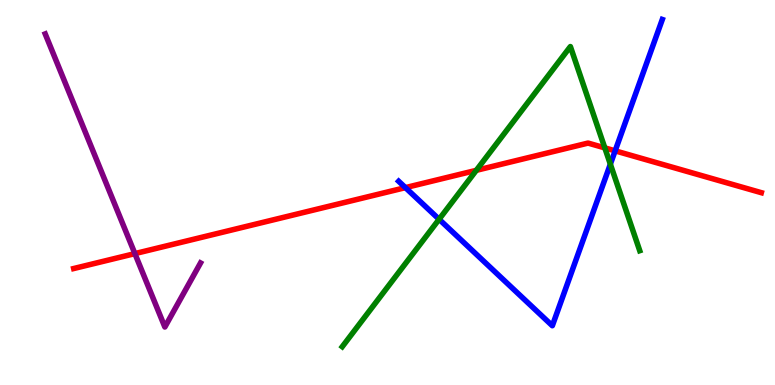[{'lines': ['blue', 'red'], 'intersections': [{'x': 5.23, 'y': 5.13}, {'x': 7.94, 'y': 6.08}]}, {'lines': ['green', 'red'], 'intersections': [{'x': 6.15, 'y': 5.58}, {'x': 7.8, 'y': 6.16}]}, {'lines': ['purple', 'red'], 'intersections': [{'x': 1.74, 'y': 3.41}]}, {'lines': ['blue', 'green'], 'intersections': [{'x': 5.67, 'y': 4.3}, {'x': 7.88, 'y': 5.74}]}, {'lines': ['blue', 'purple'], 'intersections': []}, {'lines': ['green', 'purple'], 'intersections': []}]